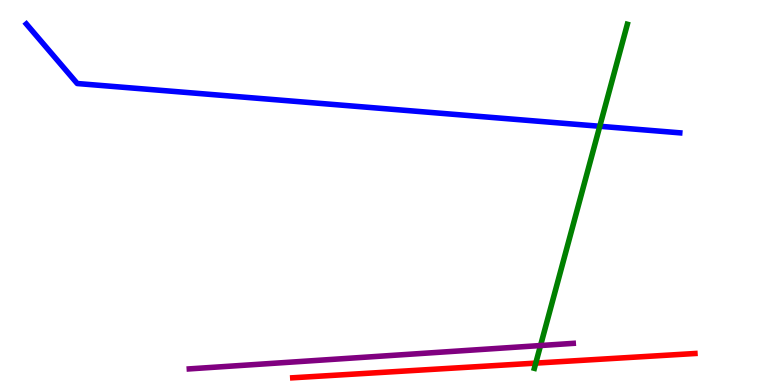[{'lines': ['blue', 'red'], 'intersections': []}, {'lines': ['green', 'red'], 'intersections': [{'x': 6.91, 'y': 0.568}]}, {'lines': ['purple', 'red'], 'intersections': []}, {'lines': ['blue', 'green'], 'intersections': [{'x': 7.74, 'y': 6.72}]}, {'lines': ['blue', 'purple'], 'intersections': []}, {'lines': ['green', 'purple'], 'intersections': [{'x': 6.97, 'y': 1.03}]}]